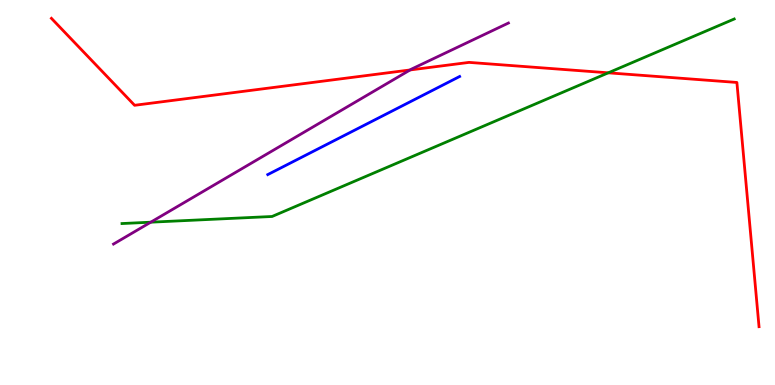[{'lines': ['blue', 'red'], 'intersections': []}, {'lines': ['green', 'red'], 'intersections': [{'x': 7.85, 'y': 8.11}]}, {'lines': ['purple', 'red'], 'intersections': [{'x': 5.29, 'y': 8.18}]}, {'lines': ['blue', 'green'], 'intersections': []}, {'lines': ['blue', 'purple'], 'intersections': []}, {'lines': ['green', 'purple'], 'intersections': [{'x': 1.95, 'y': 4.23}]}]